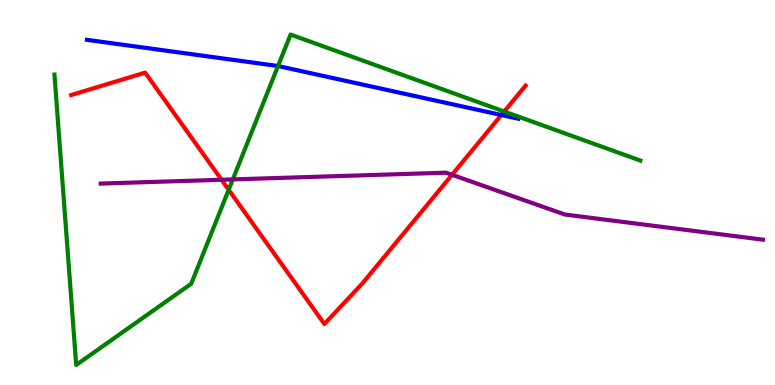[{'lines': ['blue', 'red'], 'intersections': [{'x': 6.47, 'y': 7.01}]}, {'lines': ['green', 'red'], 'intersections': [{'x': 2.95, 'y': 5.07}, {'x': 6.51, 'y': 7.1}]}, {'lines': ['purple', 'red'], 'intersections': [{'x': 2.86, 'y': 5.33}, {'x': 5.83, 'y': 5.46}]}, {'lines': ['blue', 'green'], 'intersections': [{'x': 3.59, 'y': 8.29}]}, {'lines': ['blue', 'purple'], 'intersections': []}, {'lines': ['green', 'purple'], 'intersections': [{'x': 3.0, 'y': 5.34}]}]